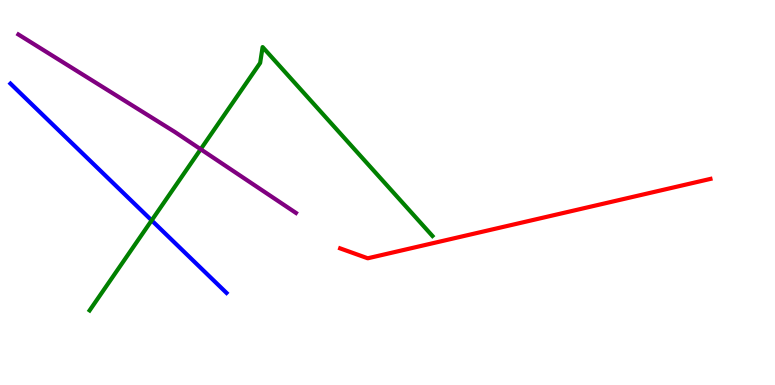[{'lines': ['blue', 'red'], 'intersections': []}, {'lines': ['green', 'red'], 'intersections': []}, {'lines': ['purple', 'red'], 'intersections': []}, {'lines': ['blue', 'green'], 'intersections': [{'x': 1.96, 'y': 4.28}]}, {'lines': ['blue', 'purple'], 'intersections': []}, {'lines': ['green', 'purple'], 'intersections': [{'x': 2.59, 'y': 6.12}]}]